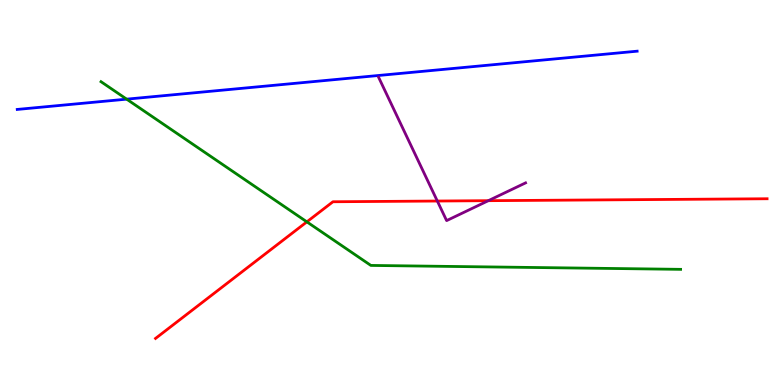[{'lines': ['blue', 'red'], 'intersections': []}, {'lines': ['green', 'red'], 'intersections': [{'x': 3.96, 'y': 4.24}]}, {'lines': ['purple', 'red'], 'intersections': [{'x': 5.64, 'y': 4.78}, {'x': 6.3, 'y': 4.79}]}, {'lines': ['blue', 'green'], 'intersections': [{'x': 1.63, 'y': 7.42}]}, {'lines': ['blue', 'purple'], 'intersections': []}, {'lines': ['green', 'purple'], 'intersections': []}]